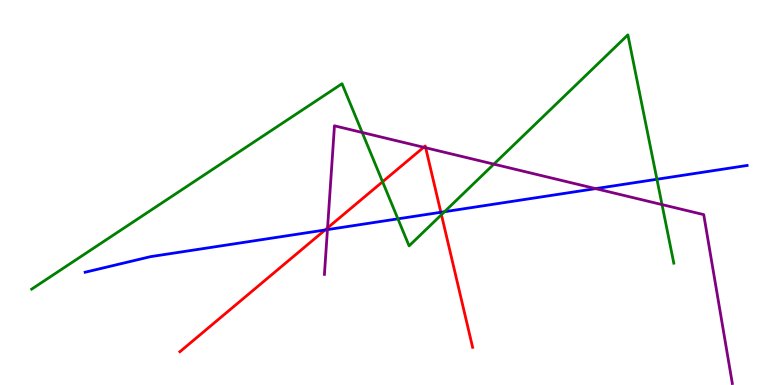[{'lines': ['blue', 'red'], 'intersections': [{'x': 4.19, 'y': 4.03}, {'x': 5.69, 'y': 4.49}]}, {'lines': ['green', 'red'], 'intersections': [{'x': 4.94, 'y': 5.28}, {'x': 5.7, 'y': 4.42}]}, {'lines': ['purple', 'red'], 'intersections': [{'x': 4.23, 'y': 4.08}, {'x': 5.47, 'y': 6.17}, {'x': 5.49, 'y': 6.16}]}, {'lines': ['blue', 'green'], 'intersections': [{'x': 5.13, 'y': 4.32}, {'x': 5.74, 'y': 4.5}, {'x': 8.48, 'y': 5.34}]}, {'lines': ['blue', 'purple'], 'intersections': [{'x': 4.23, 'y': 4.04}, {'x': 7.69, 'y': 5.1}]}, {'lines': ['green', 'purple'], 'intersections': [{'x': 4.67, 'y': 6.56}, {'x': 6.37, 'y': 5.74}, {'x': 8.54, 'y': 4.69}]}]